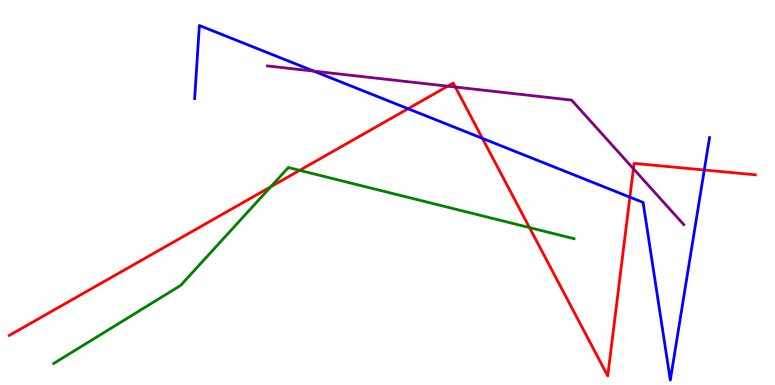[{'lines': ['blue', 'red'], 'intersections': [{'x': 5.27, 'y': 7.18}, {'x': 6.22, 'y': 6.41}, {'x': 8.13, 'y': 4.88}, {'x': 9.09, 'y': 5.58}]}, {'lines': ['green', 'red'], 'intersections': [{'x': 3.49, 'y': 5.15}, {'x': 3.87, 'y': 5.58}, {'x': 6.83, 'y': 4.09}]}, {'lines': ['purple', 'red'], 'intersections': [{'x': 5.78, 'y': 7.76}, {'x': 5.88, 'y': 7.74}, {'x': 8.17, 'y': 5.62}]}, {'lines': ['blue', 'green'], 'intersections': []}, {'lines': ['blue', 'purple'], 'intersections': [{'x': 4.05, 'y': 8.15}]}, {'lines': ['green', 'purple'], 'intersections': []}]